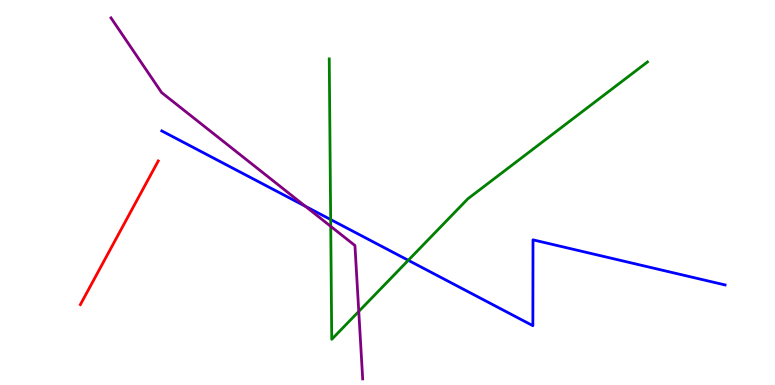[{'lines': ['blue', 'red'], 'intersections': []}, {'lines': ['green', 'red'], 'intersections': []}, {'lines': ['purple', 'red'], 'intersections': []}, {'lines': ['blue', 'green'], 'intersections': [{'x': 4.27, 'y': 4.3}, {'x': 5.27, 'y': 3.24}]}, {'lines': ['blue', 'purple'], 'intersections': [{'x': 3.94, 'y': 4.64}]}, {'lines': ['green', 'purple'], 'intersections': [{'x': 4.27, 'y': 4.12}, {'x': 4.63, 'y': 1.91}]}]